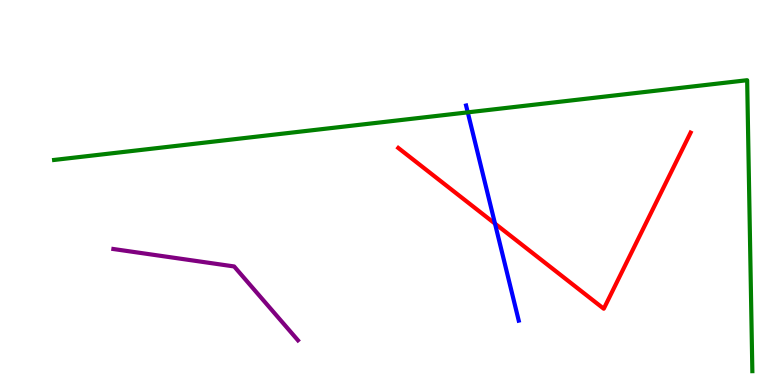[{'lines': ['blue', 'red'], 'intersections': [{'x': 6.39, 'y': 4.19}]}, {'lines': ['green', 'red'], 'intersections': []}, {'lines': ['purple', 'red'], 'intersections': []}, {'lines': ['blue', 'green'], 'intersections': [{'x': 6.04, 'y': 7.08}]}, {'lines': ['blue', 'purple'], 'intersections': []}, {'lines': ['green', 'purple'], 'intersections': []}]